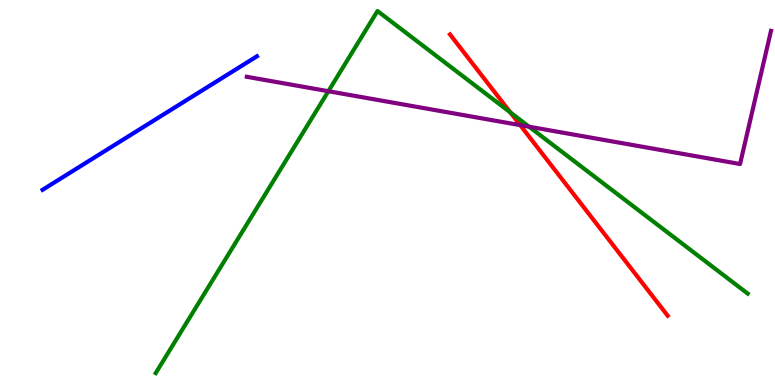[{'lines': ['blue', 'red'], 'intersections': []}, {'lines': ['green', 'red'], 'intersections': [{'x': 6.59, 'y': 7.08}]}, {'lines': ['purple', 'red'], 'intersections': [{'x': 6.71, 'y': 6.75}]}, {'lines': ['blue', 'green'], 'intersections': []}, {'lines': ['blue', 'purple'], 'intersections': []}, {'lines': ['green', 'purple'], 'intersections': [{'x': 4.24, 'y': 7.63}, {'x': 6.83, 'y': 6.71}]}]